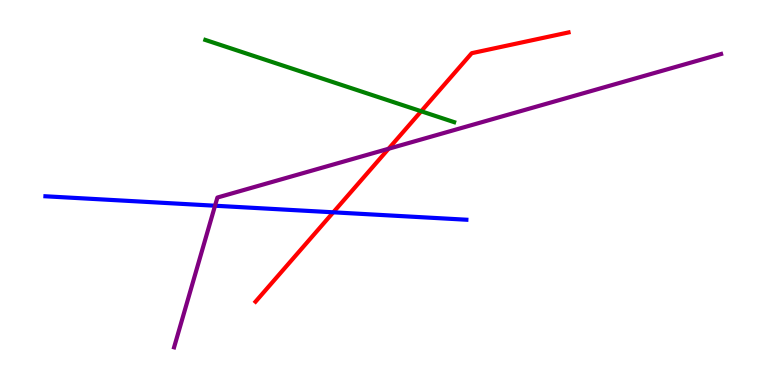[{'lines': ['blue', 'red'], 'intersections': [{'x': 4.3, 'y': 4.49}]}, {'lines': ['green', 'red'], 'intersections': [{'x': 5.43, 'y': 7.11}]}, {'lines': ['purple', 'red'], 'intersections': [{'x': 5.01, 'y': 6.14}]}, {'lines': ['blue', 'green'], 'intersections': []}, {'lines': ['blue', 'purple'], 'intersections': [{'x': 2.77, 'y': 4.66}]}, {'lines': ['green', 'purple'], 'intersections': []}]